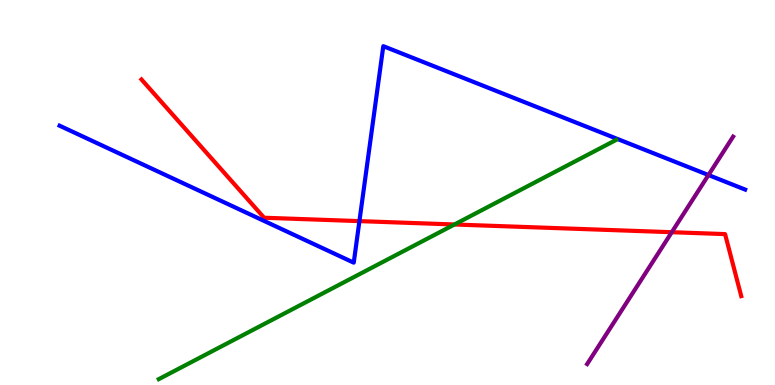[{'lines': ['blue', 'red'], 'intersections': [{'x': 4.64, 'y': 4.26}]}, {'lines': ['green', 'red'], 'intersections': [{'x': 5.86, 'y': 4.17}]}, {'lines': ['purple', 'red'], 'intersections': [{'x': 8.67, 'y': 3.97}]}, {'lines': ['blue', 'green'], 'intersections': []}, {'lines': ['blue', 'purple'], 'intersections': [{'x': 9.14, 'y': 5.45}]}, {'lines': ['green', 'purple'], 'intersections': []}]